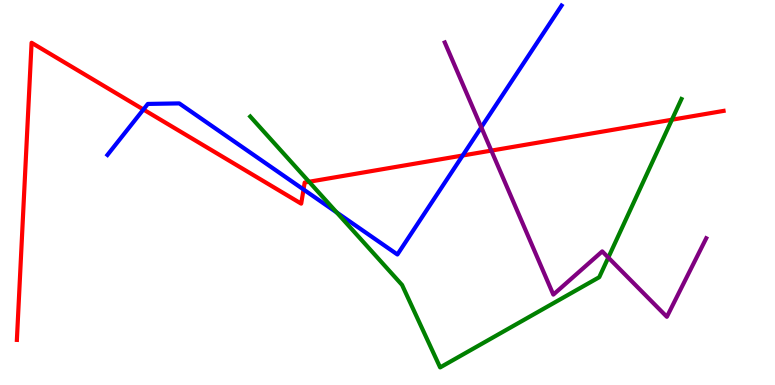[{'lines': ['blue', 'red'], 'intersections': [{'x': 1.85, 'y': 7.16}, {'x': 3.92, 'y': 5.08}, {'x': 5.97, 'y': 5.96}]}, {'lines': ['green', 'red'], 'intersections': [{'x': 3.99, 'y': 5.28}, {'x': 8.67, 'y': 6.89}]}, {'lines': ['purple', 'red'], 'intersections': [{'x': 6.34, 'y': 6.09}]}, {'lines': ['blue', 'green'], 'intersections': [{'x': 4.34, 'y': 4.48}]}, {'lines': ['blue', 'purple'], 'intersections': [{'x': 6.21, 'y': 6.69}]}, {'lines': ['green', 'purple'], 'intersections': [{'x': 7.85, 'y': 3.31}]}]